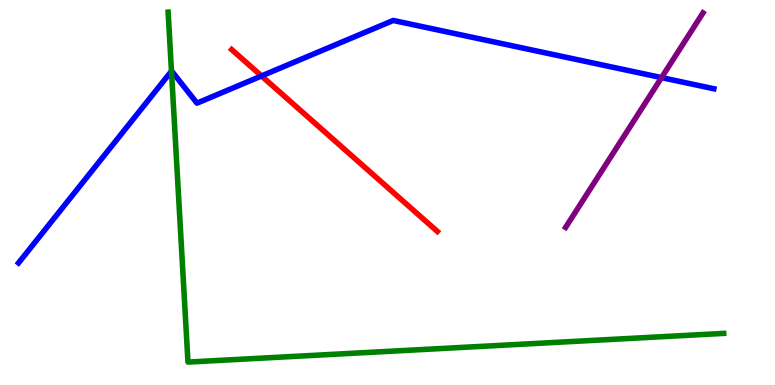[{'lines': ['blue', 'red'], 'intersections': [{'x': 3.37, 'y': 8.03}]}, {'lines': ['green', 'red'], 'intersections': []}, {'lines': ['purple', 'red'], 'intersections': []}, {'lines': ['blue', 'green'], 'intersections': [{'x': 2.21, 'y': 8.15}]}, {'lines': ['blue', 'purple'], 'intersections': [{'x': 8.54, 'y': 7.98}]}, {'lines': ['green', 'purple'], 'intersections': []}]